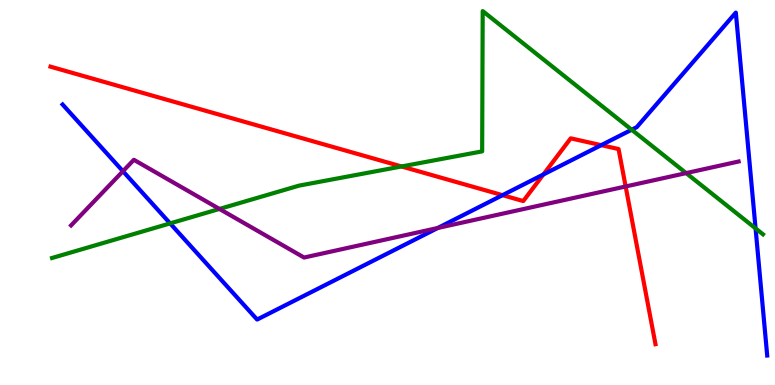[{'lines': ['blue', 'red'], 'intersections': [{'x': 6.48, 'y': 4.93}, {'x': 7.01, 'y': 5.47}, {'x': 7.76, 'y': 6.23}]}, {'lines': ['green', 'red'], 'intersections': [{'x': 5.18, 'y': 5.68}]}, {'lines': ['purple', 'red'], 'intersections': [{'x': 8.07, 'y': 5.16}]}, {'lines': ['blue', 'green'], 'intersections': [{'x': 2.2, 'y': 4.2}, {'x': 8.15, 'y': 6.63}, {'x': 9.75, 'y': 4.07}]}, {'lines': ['blue', 'purple'], 'intersections': [{'x': 1.59, 'y': 5.55}, {'x': 5.65, 'y': 4.08}]}, {'lines': ['green', 'purple'], 'intersections': [{'x': 2.83, 'y': 4.57}, {'x': 8.85, 'y': 5.5}]}]